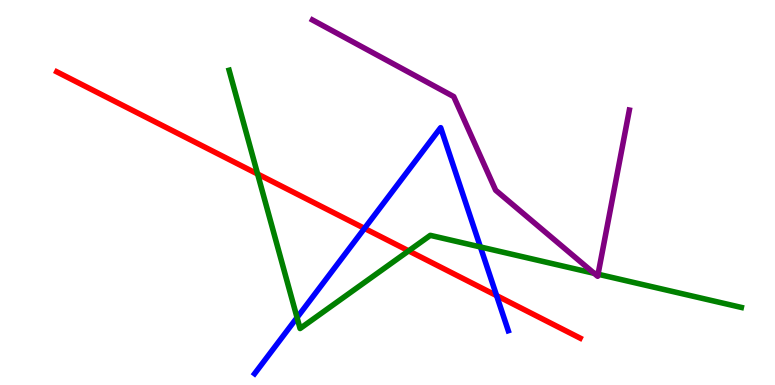[{'lines': ['blue', 'red'], 'intersections': [{'x': 4.7, 'y': 4.07}, {'x': 6.41, 'y': 2.32}]}, {'lines': ['green', 'red'], 'intersections': [{'x': 3.32, 'y': 5.48}, {'x': 5.27, 'y': 3.48}]}, {'lines': ['purple', 'red'], 'intersections': []}, {'lines': ['blue', 'green'], 'intersections': [{'x': 3.83, 'y': 1.75}, {'x': 6.2, 'y': 3.59}]}, {'lines': ['blue', 'purple'], 'intersections': []}, {'lines': ['green', 'purple'], 'intersections': [{'x': 7.67, 'y': 2.9}, {'x': 7.72, 'y': 2.88}]}]